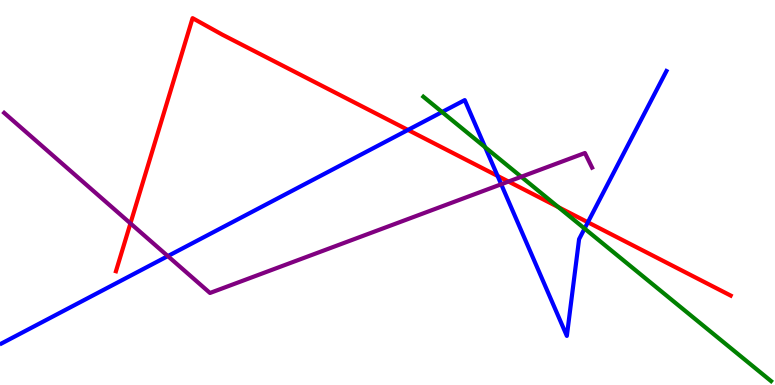[{'lines': ['blue', 'red'], 'intersections': [{'x': 5.26, 'y': 6.62}, {'x': 6.42, 'y': 5.43}, {'x': 7.59, 'y': 4.23}]}, {'lines': ['green', 'red'], 'intersections': [{'x': 7.2, 'y': 4.62}]}, {'lines': ['purple', 'red'], 'intersections': [{'x': 1.68, 'y': 4.2}, {'x': 6.56, 'y': 5.28}]}, {'lines': ['blue', 'green'], 'intersections': [{'x': 5.7, 'y': 7.09}, {'x': 6.26, 'y': 6.17}, {'x': 7.54, 'y': 4.06}]}, {'lines': ['blue', 'purple'], 'intersections': [{'x': 2.17, 'y': 3.35}, {'x': 6.47, 'y': 5.21}]}, {'lines': ['green', 'purple'], 'intersections': [{'x': 6.73, 'y': 5.41}]}]